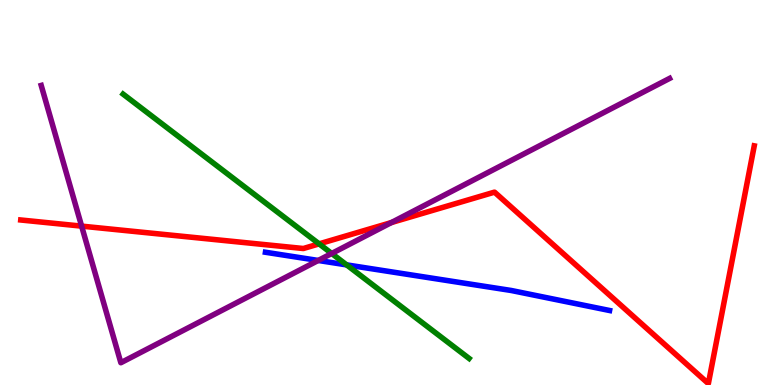[{'lines': ['blue', 'red'], 'intersections': []}, {'lines': ['green', 'red'], 'intersections': [{'x': 4.12, 'y': 3.67}]}, {'lines': ['purple', 'red'], 'intersections': [{'x': 1.05, 'y': 4.13}, {'x': 5.05, 'y': 4.22}]}, {'lines': ['blue', 'green'], 'intersections': [{'x': 4.47, 'y': 3.12}]}, {'lines': ['blue', 'purple'], 'intersections': [{'x': 4.11, 'y': 3.23}]}, {'lines': ['green', 'purple'], 'intersections': [{'x': 4.28, 'y': 3.42}]}]